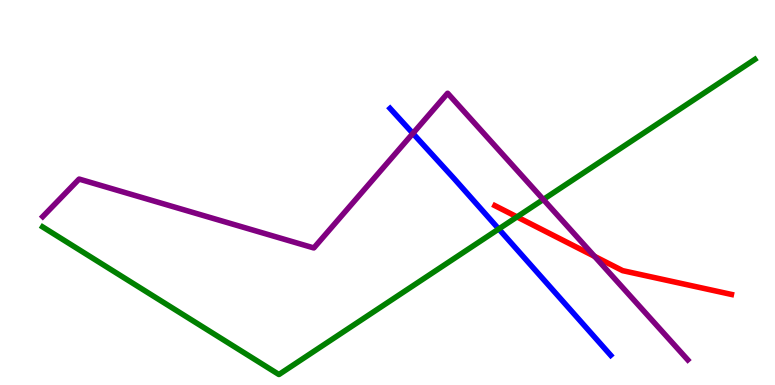[{'lines': ['blue', 'red'], 'intersections': []}, {'lines': ['green', 'red'], 'intersections': [{'x': 6.67, 'y': 4.37}]}, {'lines': ['purple', 'red'], 'intersections': [{'x': 7.67, 'y': 3.34}]}, {'lines': ['blue', 'green'], 'intersections': [{'x': 6.44, 'y': 4.05}]}, {'lines': ['blue', 'purple'], 'intersections': [{'x': 5.33, 'y': 6.53}]}, {'lines': ['green', 'purple'], 'intersections': [{'x': 7.01, 'y': 4.82}]}]